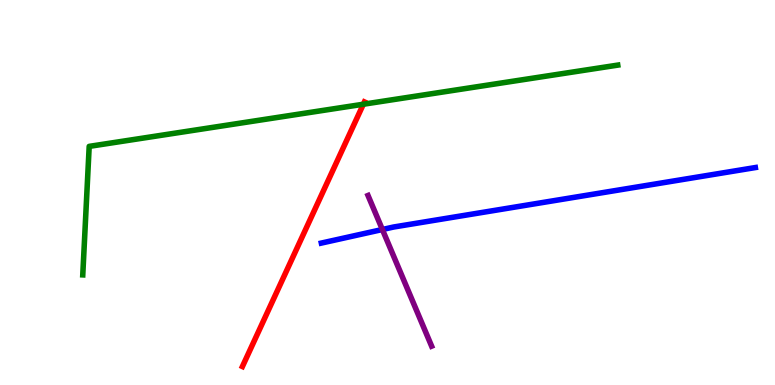[{'lines': ['blue', 'red'], 'intersections': []}, {'lines': ['green', 'red'], 'intersections': [{'x': 4.69, 'y': 7.29}]}, {'lines': ['purple', 'red'], 'intersections': []}, {'lines': ['blue', 'green'], 'intersections': []}, {'lines': ['blue', 'purple'], 'intersections': [{'x': 4.93, 'y': 4.04}]}, {'lines': ['green', 'purple'], 'intersections': []}]